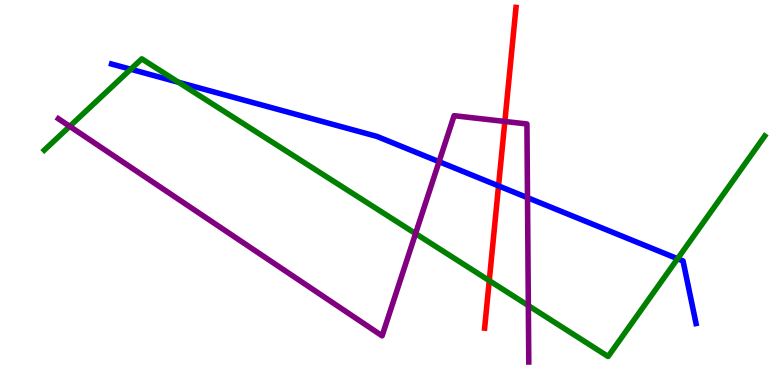[{'lines': ['blue', 'red'], 'intersections': [{'x': 6.43, 'y': 5.17}]}, {'lines': ['green', 'red'], 'intersections': [{'x': 6.31, 'y': 2.71}]}, {'lines': ['purple', 'red'], 'intersections': [{'x': 6.51, 'y': 6.85}]}, {'lines': ['blue', 'green'], 'intersections': [{'x': 1.69, 'y': 8.2}, {'x': 2.3, 'y': 7.86}, {'x': 8.74, 'y': 3.28}]}, {'lines': ['blue', 'purple'], 'intersections': [{'x': 5.67, 'y': 5.8}, {'x': 6.81, 'y': 4.87}]}, {'lines': ['green', 'purple'], 'intersections': [{'x': 0.9, 'y': 6.72}, {'x': 5.36, 'y': 3.93}, {'x': 6.82, 'y': 2.06}]}]